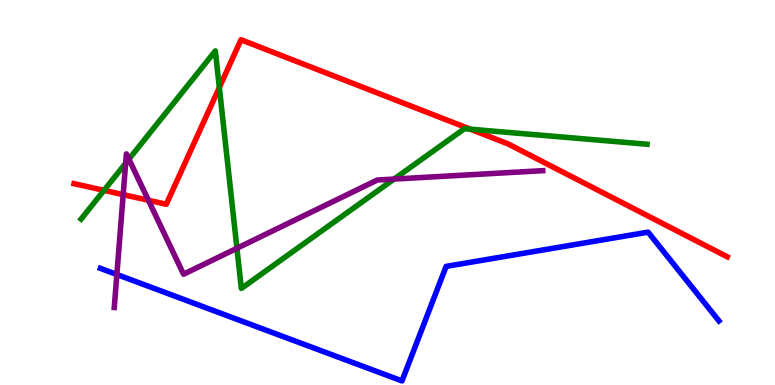[{'lines': ['blue', 'red'], 'intersections': []}, {'lines': ['green', 'red'], 'intersections': [{'x': 1.34, 'y': 5.06}, {'x': 2.83, 'y': 7.73}, {'x': 6.07, 'y': 6.64}]}, {'lines': ['purple', 'red'], 'intersections': [{'x': 1.59, 'y': 4.94}, {'x': 1.92, 'y': 4.8}]}, {'lines': ['blue', 'green'], 'intersections': []}, {'lines': ['blue', 'purple'], 'intersections': [{'x': 1.51, 'y': 2.87}]}, {'lines': ['green', 'purple'], 'intersections': [{'x': 1.62, 'y': 5.76}, {'x': 1.66, 'y': 5.87}, {'x': 3.06, 'y': 3.55}, {'x': 5.08, 'y': 5.35}]}]